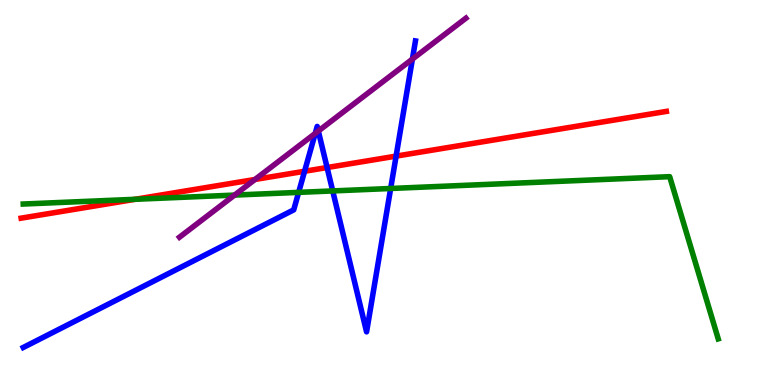[{'lines': ['blue', 'red'], 'intersections': [{'x': 3.93, 'y': 5.55}, {'x': 4.22, 'y': 5.65}, {'x': 5.11, 'y': 5.94}]}, {'lines': ['green', 'red'], 'intersections': [{'x': 1.74, 'y': 4.82}]}, {'lines': ['purple', 'red'], 'intersections': [{'x': 3.29, 'y': 5.34}]}, {'lines': ['blue', 'green'], 'intersections': [{'x': 3.85, 'y': 5.0}, {'x': 4.29, 'y': 5.04}, {'x': 5.04, 'y': 5.1}]}, {'lines': ['blue', 'purple'], 'intersections': [{'x': 4.07, 'y': 6.54}, {'x': 4.11, 'y': 6.6}, {'x': 5.32, 'y': 8.46}]}, {'lines': ['green', 'purple'], 'intersections': [{'x': 3.03, 'y': 4.93}]}]